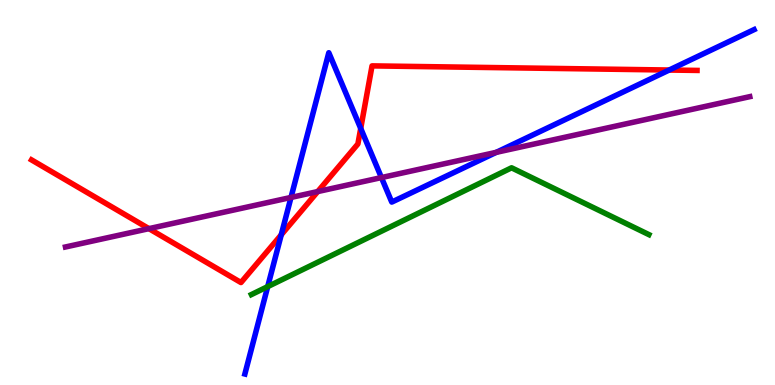[{'lines': ['blue', 'red'], 'intersections': [{'x': 3.63, 'y': 3.9}, {'x': 4.65, 'y': 6.66}, {'x': 8.63, 'y': 8.18}]}, {'lines': ['green', 'red'], 'intersections': []}, {'lines': ['purple', 'red'], 'intersections': [{'x': 1.92, 'y': 4.06}, {'x': 4.1, 'y': 5.02}]}, {'lines': ['blue', 'green'], 'intersections': [{'x': 3.45, 'y': 2.56}]}, {'lines': ['blue', 'purple'], 'intersections': [{'x': 3.75, 'y': 4.87}, {'x': 4.92, 'y': 5.39}, {'x': 6.4, 'y': 6.04}]}, {'lines': ['green', 'purple'], 'intersections': []}]